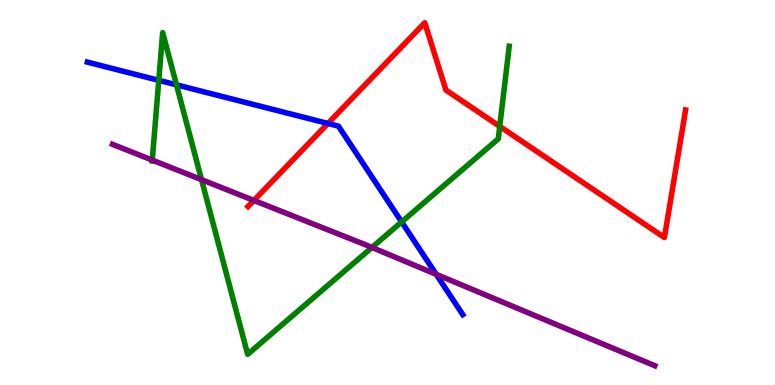[{'lines': ['blue', 'red'], 'intersections': [{'x': 4.23, 'y': 6.79}]}, {'lines': ['green', 'red'], 'intersections': [{'x': 6.45, 'y': 6.72}]}, {'lines': ['purple', 'red'], 'intersections': [{'x': 3.28, 'y': 4.79}]}, {'lines': ['blue', 'green'], 'intersections': [{'x': 2.05, 'y': 7.91}, {'x': 2.28, 'y': 7.8}, {'x': 5.18, 'y': 4.24}]}, {'lines': ['blue', 'purple'], 'intersections': [{'x': 5.63, 'y': 2.87}]}, {'lines': ['green', 'purple'], 'intersections': [{'x': 1.96, 'y': 5.84}, {'x': 2.6, 'y': 5.33}, {'x': 4.8, 'y': 3.57}]}]